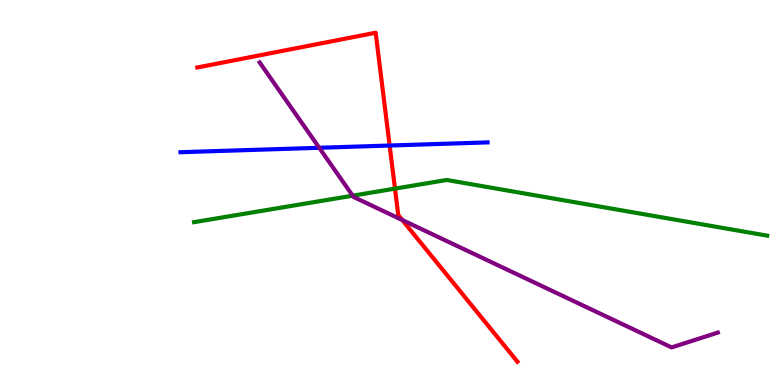[{'lines': ['blue', 'red'], 'intersections': [{'x': 5.03, 'y': 6.22}]}, {'lines': ['green', 'red'], 'intersections': [{'x': 5.1, 'y': 5.1}]}, {'lines': ['purple', 'red'], 'intersections': [{'x': 5.19, 'y': 4.29}]}, {'lines': ['blue', 'green'], 'intersections': []}, {'lines': ['blue', 'purple'], 'intersections': [{'x': 4.12, 'y': 6.16}]}, {'lines': ['green', 'purple'], 'intersections': [{'x': 4.55, 'y': 4.92}]}]